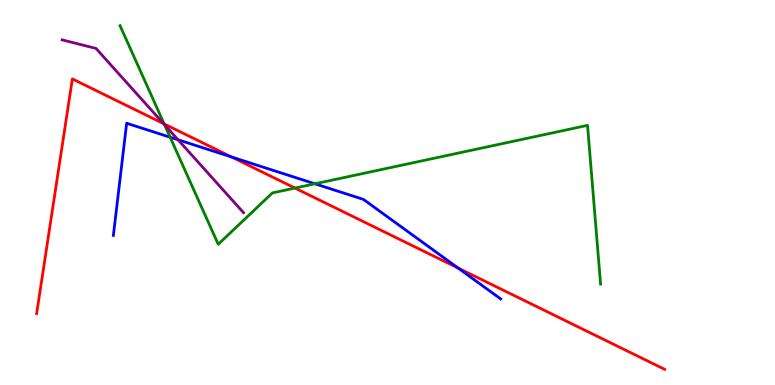[{'lines': ['blue', 'red'], 'intersections': [{'x': 2.99, 'y': 5.92}, {'x': 5.91, 'y': 3.04}]}, {'lines': ['green', 'red'], 'intersections': [{'x': 2.12, 'y': 6.78}, {'x': 3.81, 'y': 5.12}]}, {'lines': ['purple', 'red'], 'intersections': [{'x': 2.11, 'y': 6.79}]}, {'lines': ['blue', 'green'], 'intersections': [{'x': 2.2, 'y': 6.44}, {'x': 4.06, 'y': 5.23}]}, {'lines': ['blue', 'purple'], 'intersections': [{'x': 2.3, 'y': 6.37}]}, {'lines': ['green', 'purple'], 'intersections': [{'x': 2.12, 'y': 6.76}]}]